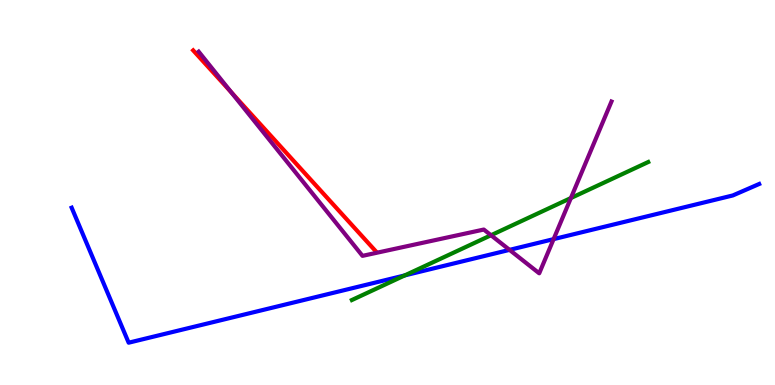[{'lines': ['blue', 'red'], 'intersections': []}, {'lines': ['green', 'red'], 'intersections': []}, {'lines': ['purple', 'red'], 'intersections': [{'x': 2.98, 'y': 7.6}]}, {'lines': ['blue', 'green'], 'intersections': [{'x': 5.22, 'y': 2.85}]}, {'lines': ['blue', 'purple'], 'intersections': [{'x': 6.57, 'y': 3.51}, {'x': 7.14, 'y': 3.79}]}, {'lines': ['green', 'purple'], 'intersections': [{'x': 6.34, 'y': 3.89}, {'x': 7.37, 'y': 4.86}]}]